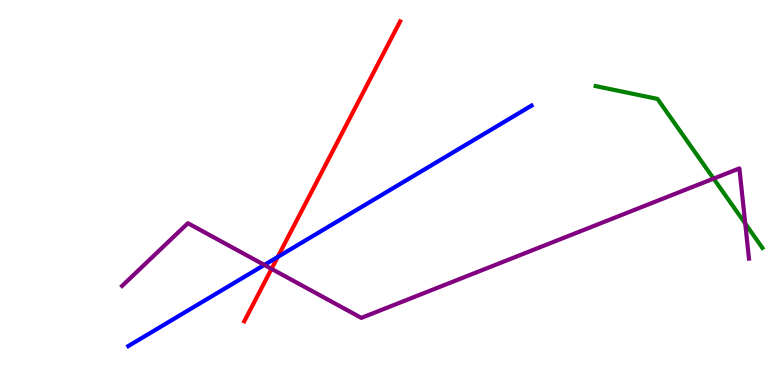[{'lines': ['blue', 'red'], 'intersections': [{'x': 3.58, 'y': 3.33}]}, {'lines': ['green', 'red'], 'intersections': []}, {'lines': ['purple', 'red'], 'intersections': [{'x': 3.5, 'y': 3.02}]}, {'lines': ['blue', 'green'], 'intersections': []}, {'lines': ['blue', 'purple'], 'intersections': [{'x': 3.41, 'y': 3.12}]}, {'lines': ['green', 'purple'], 'intersections': [{'x': 9.21, 'y': 5.36}, {'x': 9.62, 'y': 4.19}]}]